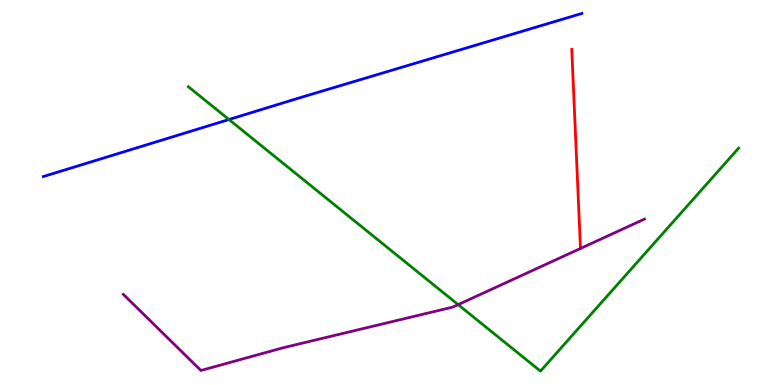[{'lines': ['blue', 'red'], 'intersections': []}, {'lines': ['green', 'red'], 'intersections': []}, {'lines': ['purple', 'red'], 'intersections': [{'x': 7.49, 'y': 3.55}]}, {'lines': ['blue', 'green'], 'intersections': [{'x': 2.95, 'y': 6.9}]}, {'lines': ['blue', 'purple'], 'intersections': []}, {'lines': ['green', 'purple'], 'intersections': [{'x': 5.91, 'y': 2.09}]}]